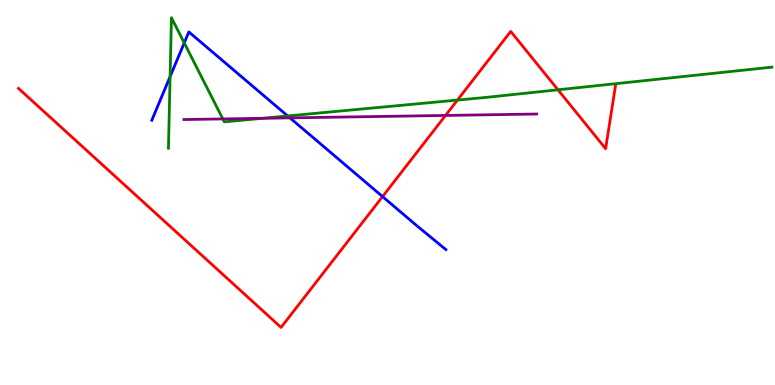[{'lines': ['blue', 'red'], 'intersections': [{'x': 4.94, 'y': 4.89}]}, {'lines': ['green', 'red'], 'intersections': [{'x': 5.9, 'y': 7.4}, {'x': 7.2, 'y': 7.67}]}, {'lines': ['purple', 'red'], 'intersections': [{'x': 5.75, 'y': 7.0}]}, {'lines': ['blue', 'green'], 'intersections': [{'x': 2.19, 'y': 8.01}, {'x': 2.38, 'y': 8.89}, {'x': 3.71, 'y': 6.99}]}, {'lines': ['blue', 'purple'], 'intersections': [{'x': 3.74, 'y': 6.94}]}, {'lines': ['green', 'purple'], 'intersections': [{'x': 2.88, 'y': 6.91}, {'x': 3.39, 'y': 6.93}]}]